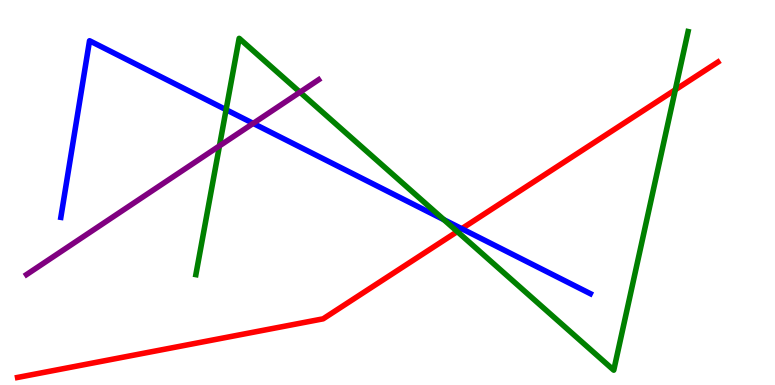[{'lines': ['blue', 'red'], 'intersections': [{'x': 5.96, 'y': 4.06}]}, {'lines': ['green', 'red'], 'intersections': [{'x': 5.9, 'y': 3.99}, {'x': 8.71, 'y': 7.67}]}, {'lines': ['purple', 'red'], 'intersections': []}, {'lines': ['blue', 'green'], 'intersections': [{'x': 2.92, 'y': 7.15}, {'x': 5.73, 'y': 4.29}]}, {'lines': ['blue', 'purple'], 'intersections': [{'x': 3.27, 'y': 6.79}]}, {'lines': ['green', 'purple'], 'intersections': [{'x': 2.83, 'y': 6.21}, {'x': 3.87, 'y': 7.61}]}]